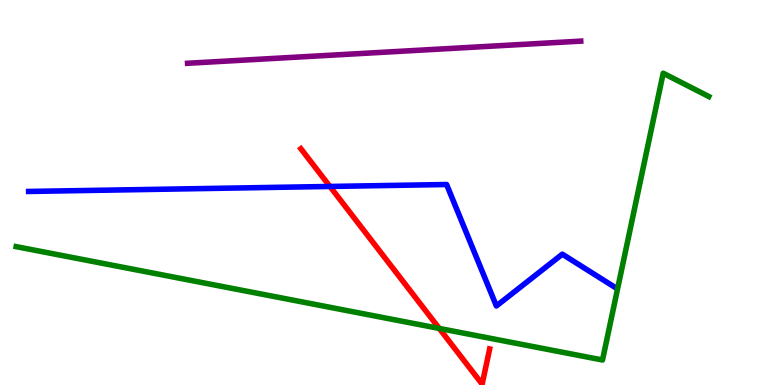[{'lines': ['blue', 'red'], 'intersections': [{'x': 4.26, 'y': 5.16}]}, {'lines': ['green', 'red'], 'intersections': [{'x': 5.67, 'y': 1.47}]}, {'lines': ['purple', 'red'], 'intersections': []}, {'lines': ['blue', 'green'], 'intersections': []}, {'lines': ['blue', 'purple'], 'intersections': []}, {'lines': ['green', 'purple'], 'intersections': []}]